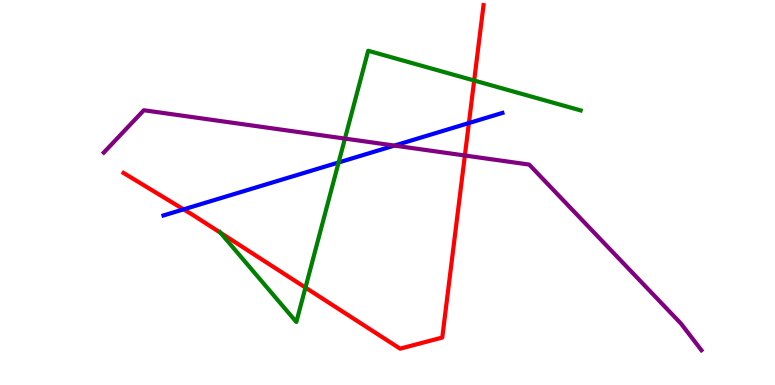[{'lines': ['blue', 'red'], 'intersections': [{'x': 2.37, 'y': 4.56}, {'x': 6.05, 'y': 6.8}]}, {'lines': ['green', 'red'], 'intersections': [{'x': 2.84, 'y': 3.95}, {'x': 3.94, 'y': 2.53}, {'x': 6.12, 'y': 7.91}]}, {'lines': ['purple', 'red'], 'intersections': [{'x': 6.0, 'y': 5.96}]}, {'lines': ['blue', 'green'], 'intersections': [{'x': 4.37, 'y': 5.78}]}, {'lines': ['blue', 'purple'], 'intersections': [{'x': 5.09, 'y': 6.22}]}, {'lines': ['green', 'purple'], 'intersections': [{'x': 4.45, 'y': 6.4}]}]